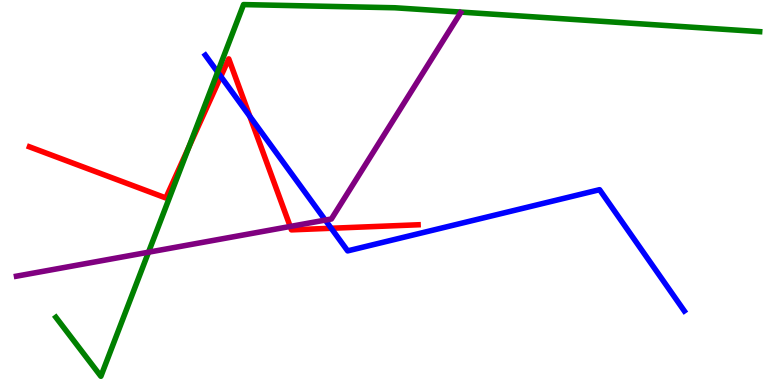[{'lines': ['blue', 'red'], 'intersections': [{'x': 2.85, 'y': 8.01}, {'x': 3.22, 'y': 6.98}, {'x': 4.27, 'y': 4.07}]}, {'lines': ['green', 'red'], 'intersections': [{'x': 2.44, 'y': 6.18}]}, {'lines': ['purple', 'red'], 'intersections': [{'x': 3.74, 'y': 4.12}]}, {'lines': ['blue', 'green'], 'intersections': [{'x': 2.81, 'y': 8.13}]}, {'lines': ['blue', 'purple'], 'intersections': [{'x': 4.2, 'y': 4.28}]}, {'lines': ['green', 'purple'], 'intersections': [{'x': 1.92, 'y': 3.45}]}]